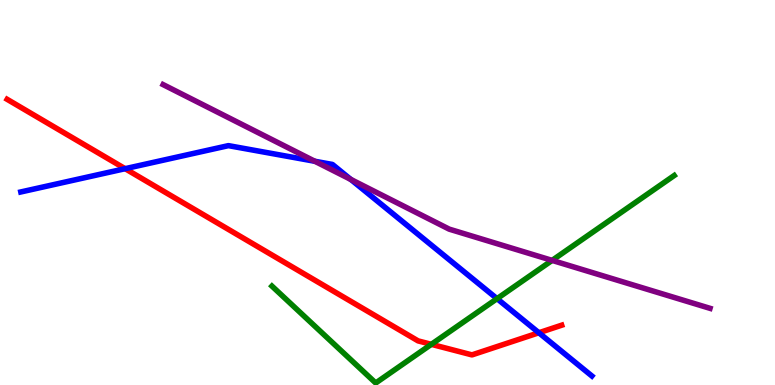[{'lines': ['blue', 'red'], 'intersections': [{'x': 1.61, 'y': 5.62}, {'x': 6.95, 'y': 1.36}]}, {'lines': ['green', 'red'], 'intersections': [{'x': 5.57, 'y': 1.06}]}, {'lines': ['purple', 'red'], 'intersections': []}, {'lines': ['blue', 'green'], 'intersections': [{'x': 6.41, 'y': 2.24}]}, {'lines': ['blue', 'purple'], 'intersections': [{'x': 4.06, 'y': 5.81}, {'x': 4.53, 'y': 5.34}]}, {'lines': ['green', 'purple'], 'intersections': [{'x': 7.12, 'y': 3.24}]}]